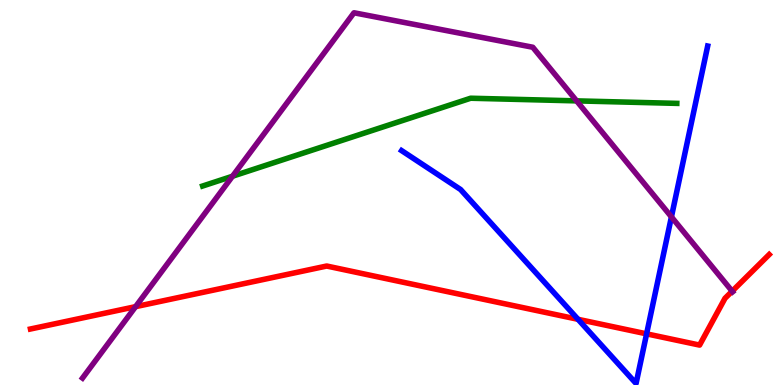[{'lines': ['blue', 'red'], 'intersections': [{'x': 7.46, 'y': 1.71}, {'x': 8.34, 'y': 1.33}]}, {'lines': ['green', 'red'], 'intersections': []}, {'lines': ['purple', 'red'], 'intersections': [{'x': 1.75, 'y': 2.03}, {'x': 9.45, 'y': 2.44}]}, {'lines': ['blue', 'green'], 'intersections': []}, {'lines': ['blue', 'purple'], 'intersections': [{'x': 8.66, 'y': 4.37}]}, {'lines': ['green', 'purple'], 'intersections': [{'x': 3.0, 'y': 5.42}, {'x': 7.44, 'y': 7.38}]}]